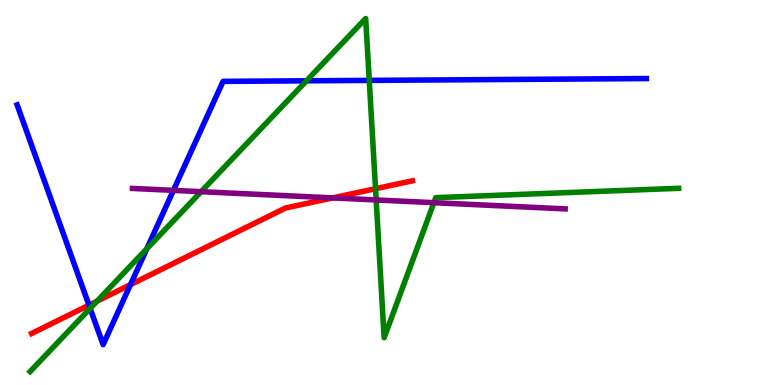[{'lines': ['blue', 'red'], 'intersections': [{'x': 1.15, 'y': 2.07}, {'x': 1.68, 'y': 2.61}]}, {'lines': ['green', 'red'], 'intersections': [{'x': 1.25, 'y': 2.18}, {'x': 4.85, 'y': 5.1}]}, {'lines': ['purple', 'red'], 'intersections': [{'x': 4.29, 'y': 4.86}]}, {'lines': ['blue', 'green'], 'intersections': [{'x': 1.16, 'y': 1.99}, {'x': 1.89, 'y': 3.54}, {'x': 3.95, 'y': 7.9}, {'x': 4.76, 'y': 7.91}]}, {'lines': ['blue', 'purple'], 'intersections': [{'x': 2.24, 'y': 5.06}]}, {'lines': ['green', 'purple'], 'intersections': [{'x': 2.59, 'y': 5.02}, {'x': 4.85, 'y': 4.81}, {'x': 5.6, 'y': 4.74}]}]